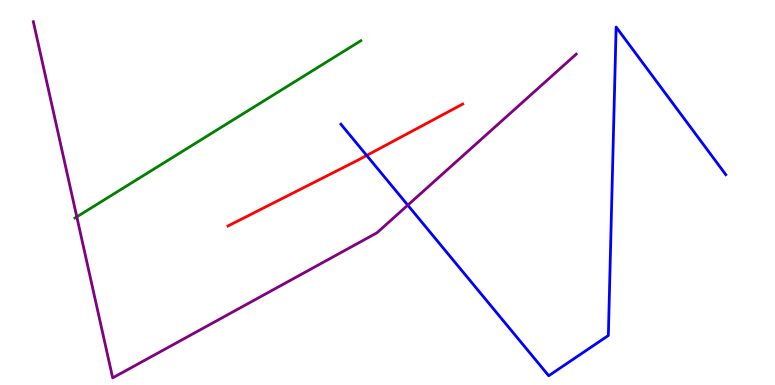[{'lines': ['blue', 'red'], 'intersections': [{'x': 4.73, 'y': 5.96}]}, {'lines': ['green', 'red'], 'intersections': []}, {'lines': ['purple', 'red'], 'intersections': []}, {'lines': ['blue', 'green'], 'intersections': []}, {'lines': ['blue', 'purple'], 'intersections': [{'x': 5.26, 'y': 4.67}]}, {'lines': ['green', 'purple'], 'intersections': [{'x': 0.991, 'y': 4.37}]}]